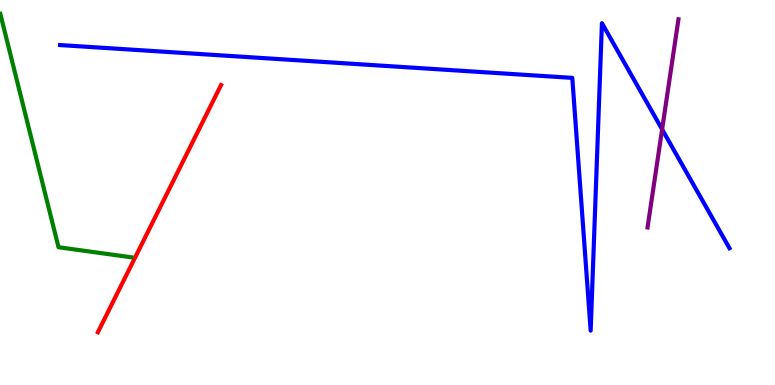[{'lines': ['blue', 'red'], 'intersections': []}, {'lines': ['green', 'red'], 'intersections': []}, {'lines': ['purple', 'red'], 'intersections': []}, {'lines': ['blue', 'green'], 'intersections': []}, {'lines': ['blue', 'purple'], 'intersections': [{'x': 8.54, 'y': 6.64}]}, {'lines': ['green', 'purple'], 'intersections': []}]